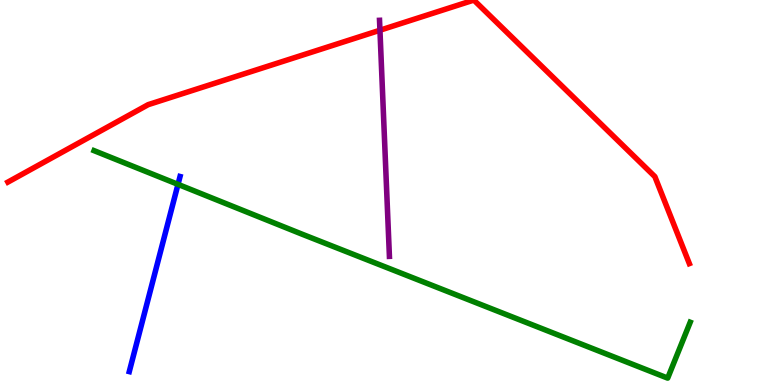[{'lines': ['blue', 'red'], 'intersections': []}, {'lines': ['green', 'red'], 'intersections': []}, {'lines': ['purple', 'red'], 'intersections': [{'x': 4.9, 'y': 9.21}]}, {'lines': ['blue', 'green'], 'intersections': [{'x': 2.3, 'y': 5.21}]}, {'lines': ['blue', 'purple'], 'intersections': []}, {'lines': ['green', 'purple'], 'intersections': []}]